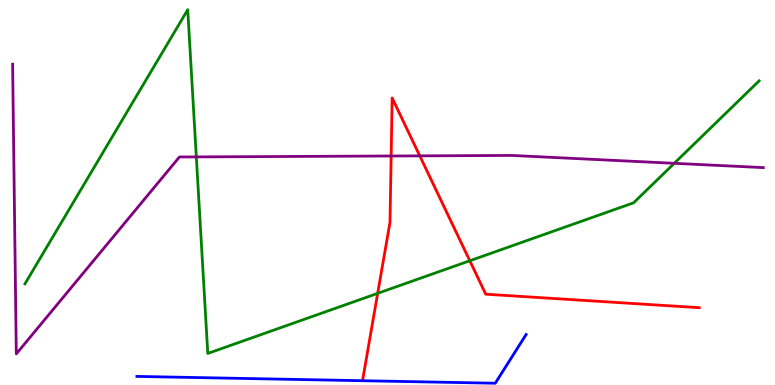[{'lines': ['blue', 'red'], 'intersections': []}, {'lines': ['green', 'red'], 'intersections': [{'x': 4.87, 'y': 2.38}, {'x': 6.06, 'y': 3.23}]}, {'lines': ['purple', 'red'], 'intersections': [{'x': 5.05, 'y': 5.95}, {'x': 5.42, 'y': 5.95}]}, {'lines': ['blue', 'green'], 'intersections': []}, {'lines': ['blue', 'purple'], 'intersections': []}, {'lines': ['green', 'purple'], 'intersections': [{'x': 2.53, 'y': 5.92}, {'x': 8.7, 'y': 5.76}]}]